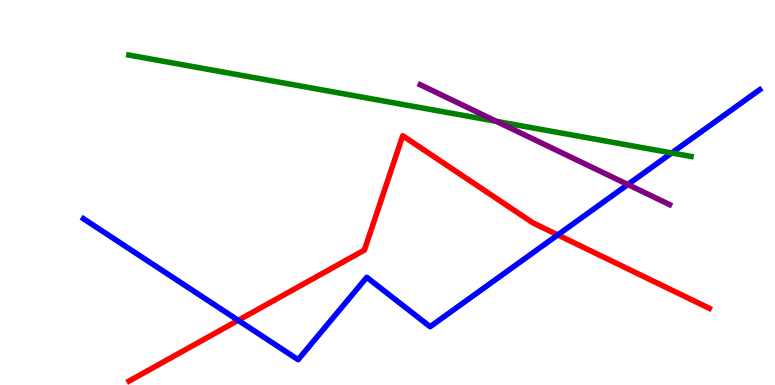[{'lines': ['blue', 'red'], 'intersections': [{'x': 3.07, 'y': 1.68}, {'x': 7.2, 'y': 3.9}]}, {'lines': ['green', 'red'], 'intersections': []}, {'lines': ['purple', 'red'], 'intersections': []}, {'lines': ['blue', 'green'], 'intersections': [{'x': 8.67, 'y': 6.03}]}, {'lines': ['blue', 'purple'], 'intersections': [{'x': 8.1, 'y': 5.21}]}, {'lines': ['green', 'purple'], 'intersections': [{'x': 6.41, 'y': 6.85}]}]